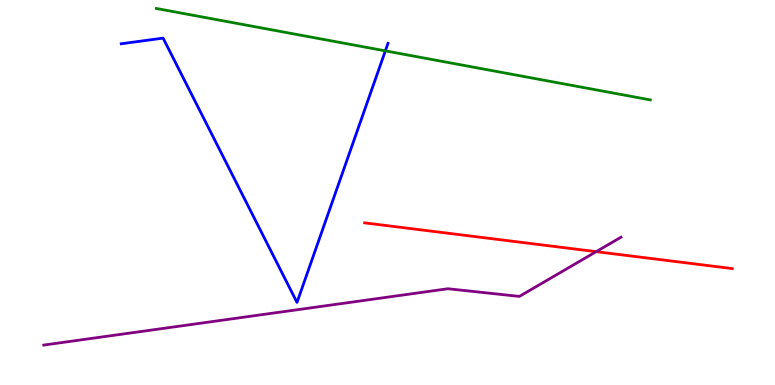[{'lines': ['blue', 'red'], 'intersections': []}, {'lines': ['green', 'red'], 'intersections': []}, {'lines': ['purple', 'red'], 'intersections': [{'x': 7.69, 'y': 3.46}]}, {'lines': ['blue', 'green'], 'intersections': [{'x': 4.97, 'y': 8.68}]}, {'lines': ['blue', 'purple'], 'intersections': []}, {'lines': ['green', 'purple'], 'intersections': []}]